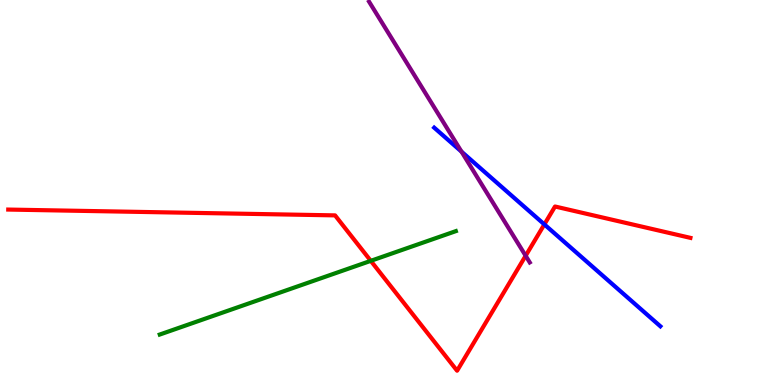[{'lines': ['blue', 'red'], 'intersections': [{'x': 7.02, 'y': 4.17}]}, {'lines': ['green', 'red'], 'intersections': [{'x': 4.78, 'y': 3.22}]}, {'lines': ['purple', 'red'], 'intersections': [{'x': 6.78, 'y': 3.36}]}, {'lines': ['blue', 'green'], 'intersections': []}, {'lines': ['blue', 'purple'], 'intersections': [{'x': 5.95, 'y': 6.06}]}, {'lines': ['green', 'purple'], 'intersections': []}]